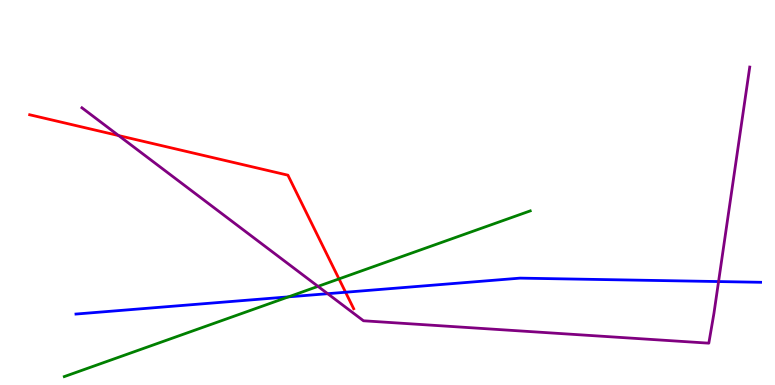[{'lines': ['blue', 'red'], 'intersections': [{'x': 4.46, 'y': 2.41}]}, {'lines': ['green', 'red'], 'intersections': [{'x': 4.37, 'y': 2.76}]}, {'lines': ['purple', 'red'], 'intersections': [{'x': 1.53, 'y': 6.48}]}, {'lines': ['blue', 'green'], 'intersections': [{'x': 3.72, 'y': 2.29}]}, {'lines': ['blue', 'purple'], 'intersections': [{'x': 4.23, 'y': 2.37}, {'x': 9.27, 'y': 2.69}]}, {'lines': ['green', 'purple'], 'intersections': [{'x': 4.1, 'y': 2.56}]}]